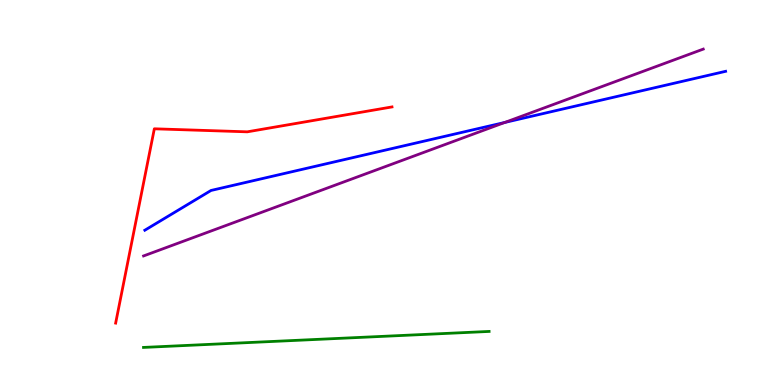[{'lines': ['blue', 'red'], 'intersections': []}, {'lines': ['green', 'red'], 'intersections': []}, {'lines': ['purple', 'red'], 'intersections': []}, {'lines': ['blue', 'green'], 'intersections': []}, {'lines': ['blue', 'purple'], 'intersections': [{'x': 6.51, 'y': 6.82}]}, {'lines': ['green', 'purple'], 'intersections': []}]